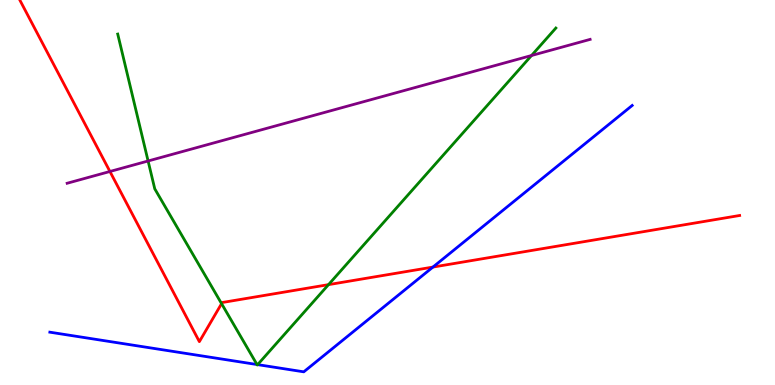[{'lines': ['blue', 'red'], 'intersections': [{'x': 5.59, 'y': 3.06}]}, {'lines': ['green', 'red'], 'intersections': [{'x': 2.86, 'y': 2.11}, {'x': 4.24, 'y': 2.61}]}, {'lines': ['purple', 'red'], 'intersections': [{'x': 1.42, 'y': 5.55}]}, {'lines': ['blue', 'green'], 'intersections': [{'x': 3.32, 'y': 0.532}, {'x': 3.32, 'y': 0.529}]}, {'lines': ['blue', 'purple'], 'intersections': []}, {'lines': ['green', 'purple'], 'intersections': [{'x': 1.91, 'y': 5.82}, {'x': 6.86, 'y': 8.56}]}]